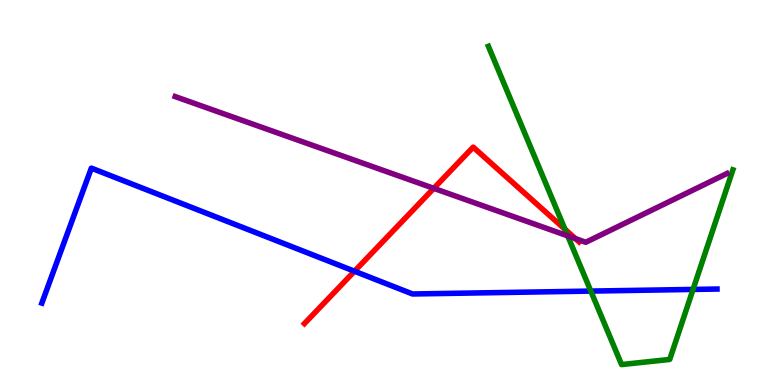[{'lines': ['blue', 'red'], 'intersections': [{'x': 4.57, 'y': 2.96}]}, {'lines': ['green', 'red'], 'intersections': [{'x': 7.29, 'y': 4.05}]}, {'lines': ['purple', 'red'], 'intersections': [{'x': 5.6, 'y': 5.11}, {'x': 7.42, 'y': 3.8}]}, {'lines': ['blue', 'green'], 'intersections': [{'x': 7.62, 'y': 2.44}, {'x': 8.94, 'y': 2.48}]}, {'lines': ['blue', 'purple'], 'intersections': []}, {'lines': ['green', 'purple'], 'intersections': [{'x': 7.33, 'y': 3.87}]}]